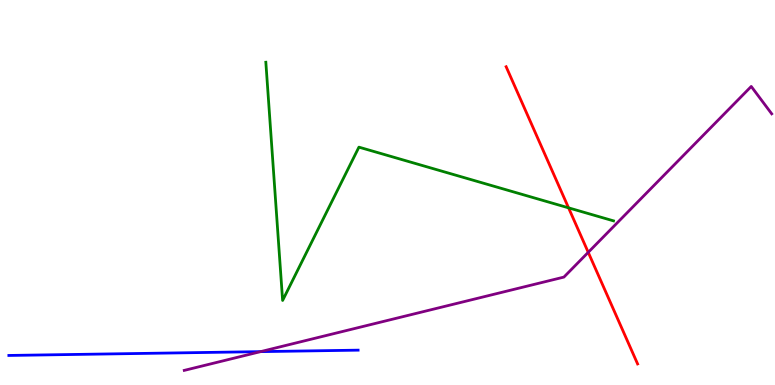[{'lines': ['blue', 'red'], 'intersections': []}, {'lines': ['green', 'red'], 'intersections': [{'x': 7.34, 'y': 4.6}]}, {'lines': ['purple', 'red'], 'intersections': [{'x': 7.59, 'y': 3.45}]}, {'lines': ['blue', 'green'], 'intersections': []}, {'lines': ['blue', 'purple'], 'intersections': [{'x': 3.36, 'y': 0.867}]}, {'lines': ['green', 'purple'], 'intersections': []}]